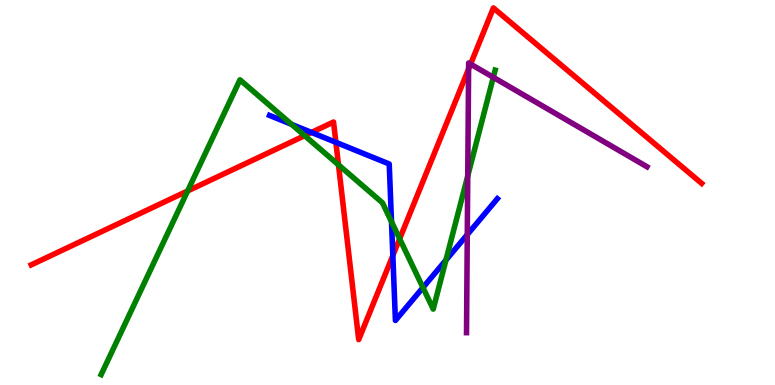[{'lines': ['blue', 'red'], 'intersections': [{'x': 4.02, 'y': 6.56}, {'x': 4.33, 'y': 6.3}, {'x': 5.07, 'y': 3.36}]}, {'lines': ['green', 'red'], 'intersections': [{'x': 2.42, 'y': 5.04}, {'x': 3.93, 'y': 6.48}, {'x': 4.37, 'y': 5.72}, {'x': 5.16, 'y': 3.8}]}, {'lines': ['purple', 'red'], 'intersections': [{'x': 6.05, 'y': 8.21}, {'x': 6.07, 'y': 8.34}]}, {'lines': ['blue', 'green'], 'intersections': [{'x': 3.76, 'y': 6.77}, {'x': 5.05, 'y': 4.24}, {'x': 5.46, 'y': 2.53}, {'x': 5.75, 'y': 3.24}]}, {'lines': ['blue', 'purple'], 'intersections': [{'x': 6.03, 'y': 3.91}]}, {'lines': ['green', 'purple'], 'intersections': [{'x': 6.04, 'y': 5.43}, {'x': 6.37, 'y': 7.99}]}]